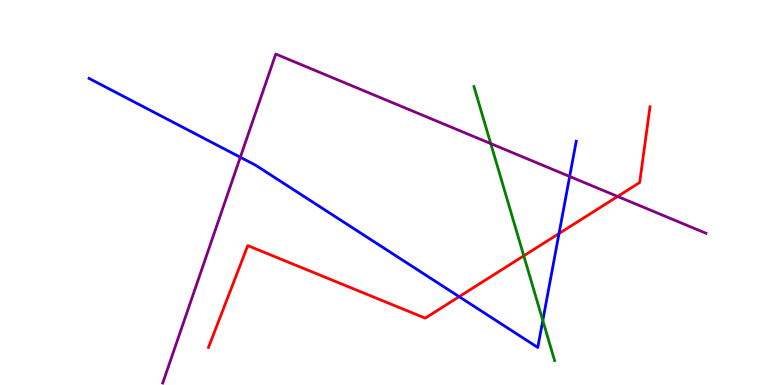[{'lines': ['blue', 'red'], 'intersections': [{'x': 5.92, 'y': 2.29}, {'x': 7.21, 'y': 3.93}]}, {'lines': ['green', 'red'], 'intersections': [{'x': 6.76, 'y': 3.36}]}, {'lines': ['purple', 'red'], 'intersections': [{'x': 7.97, 'y': 4.9}]}, {'lines': ['blue', 'green'], 'intersections': [{'x': 7.0, 'y': 1.68}]}, {'lines': ['blue', 'purple'], 'intersections': [{'x': 3.1, 'y': 5.92}, {'x': 7.35, 'y': 5.42}]}, {'lines': ['green', 'purple'], 'intersections': [{'x': 6.33, 'y': 6.27}]}]